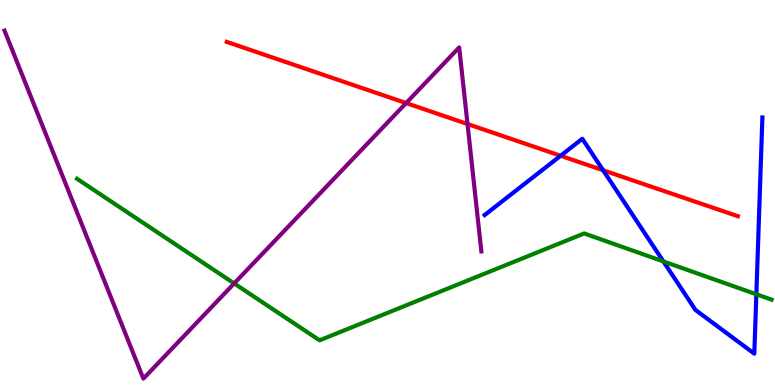[{'lines': ['blue', 'red'], 'intersections': [{'x': 7.23, 'y': 5.95}, {'x': 7.78, 'y': 5.58}]}, {'lines': ['green', 'red'], 'intersections': []}, {'lines': ['purple', 'red'], 'intersections': [{'x': 5.24, 'y': 7.32}, {'x': 6.03, 'y': 6.78}]}, {'lines': ['blue', 'green'], 'intersections': [{'x': 8.56, 'y': 3.21}, {'x': 9.76, 'y': 2.36}]}, {'lines': ['blue', 'purple'], 'intersections': []}, {'lines': ['green', 'purple'], 'intersections': [{'x': 3.02, 'y': 2.64}]}]